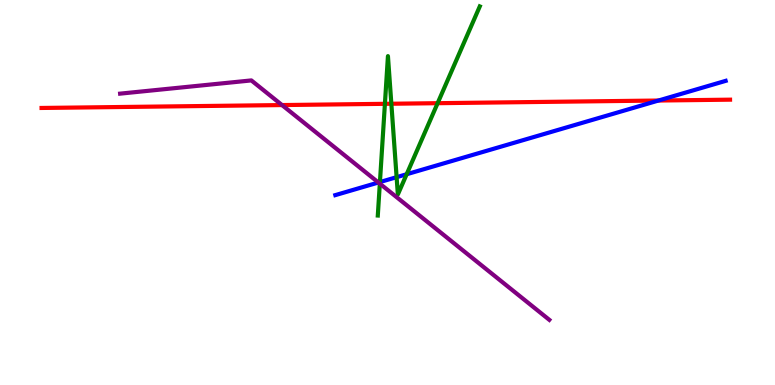[{'lines': ['blue', 'red'], 'intersections': [{'x': 8.5, 'y': 7.39}]}, {'lines': ['green', 'red'], 'intersections': [{'x': 4.97, 'y': 7.3}, {'x': 5.05, 'y': 7.31}, {'x': 5.65, 'y': 7.32}]}, {'lines': ['purple', 'red'], 'intersections': [{'x': 3.64, 'y': 7.27}]}, {'lines': ['blue', 'green'], 'intersections': [{'x': 4.9, 'y': 5.27}, {'x': 5.12, 'y': 5.4}, {'x': 5.25, 'y': 5.47}]}, {'lines': ['blue', 'purple'], 'intersections': [{'x': 4.88, 'y': 5.26}]}, {'lines': ['green', 'purple'], 'intersections': [{'x': 4.9, 'y': 5.23}]}]